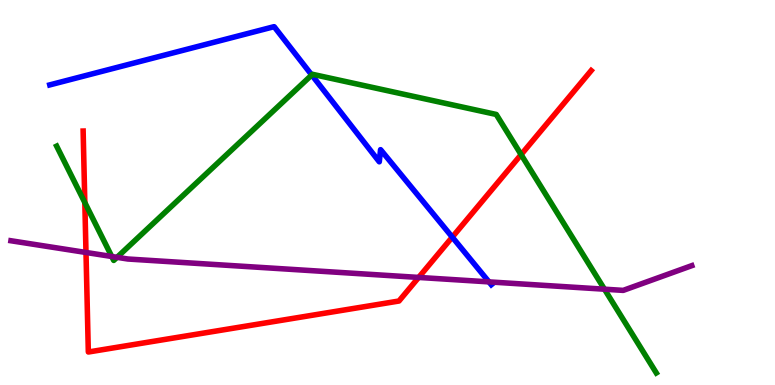[{'lines': ['blue', 'red'], 'intersections': [{'x': 5.84, 'y': 3.84}]}, {'lines': ['green', 'red'], 'intersections': [{'x': 1.09, 'y': 4.74}, {'x': 6.72, 'y': 5.98}]}, {'lines': ['purple', 'red'], 'intersections': [{'x': 1.11, 'y': 3.44}, {'x': 5.4, 'y': 2.79}]}, {'lines': ['blue', 'green'], 'intersections': [{'x': 4.02, 'y': 8.05}]}, {'lines': ['blue', 'purple'], 'intersections': [{'x': 6.31, 'y': 2.68}]}, {'lines': ['green', 'purple'], 'intersections': [{'x': 1.44, 'y': 3.34}, {'x': 1.51, 'y': 3.32}, {'x': 7.8, 'y': 2.49}]}]